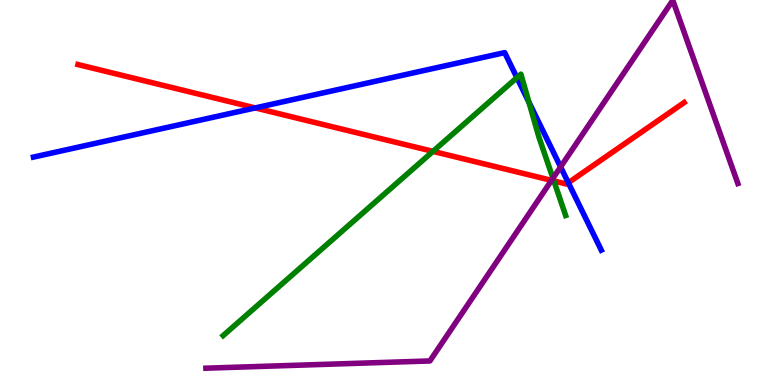[{'lines': ['blue', 'red'], 'intersections': [{'x': 3.29, 'y': 7.2}, {'x': 7.33, 'y': 5.25}]}, {'lines': ['green', 'red'], 'intersections': [{'x': 5.59, 'y': 6.07}, {'x': 7.15, 'y': 5.3}]}, {'lines': ['purple', 'red'], 'intersections': [{'x': 7.12, 'y': 5.32}]}, {'lines': ['blue', 'green'], 'intersections': [{'x': 6.67, 'y': 7.98}, {'x': 6.82, 'y': 7.35}]}, {'lines': ['blue', 'purple'], 'intersections': [{'x': 7.23, 'y': 5.66}]}, {'lines': ['green', 'purple'], 'intersections': [{'x': 7.13, 'y': 5.37}]}]